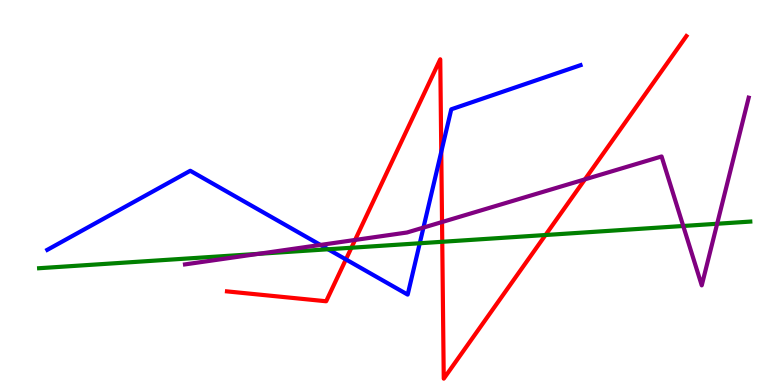[{'lines': ['blue', 'red'], 'intersections': [{'x': 4.46, 'y': 3.26}, {'x': 5.69, 'y': 6.06}]}, {'lines': ['green', 'red'], 'intersections': [{'x': 4.53, 'y': 3.57}, {'x': 5.71, 'y': 3.72}, {'x': 7.04, 'y': 3.9}]}, {'lines': ['purple', 'red'], 'intersections': [{'x': 4.58, 'y': 3.77}, {'x': 5.7, 'y': 4.23}, {'x': 7.55, 'y': 5.34}]}, {'lines': ['blue', 'green'], 'intersections': [{'x': 4.23, 'y': 3.53}, {'x': 5.42, 'y': 3.68}]}, {'lines': ['blue', 'purple'], 'intersections': [{'x': 4.13, 'y': 3.64}, {'x': 5.46, 'y': 4.09}]}, {'lines': ['green', 'purple'], 'intersections': [{'x': 3.34, 'y': 3.41}, {'x': 8.82, 'y': 4.13}, {'x': 9.25, 'y': 4.19}]}]